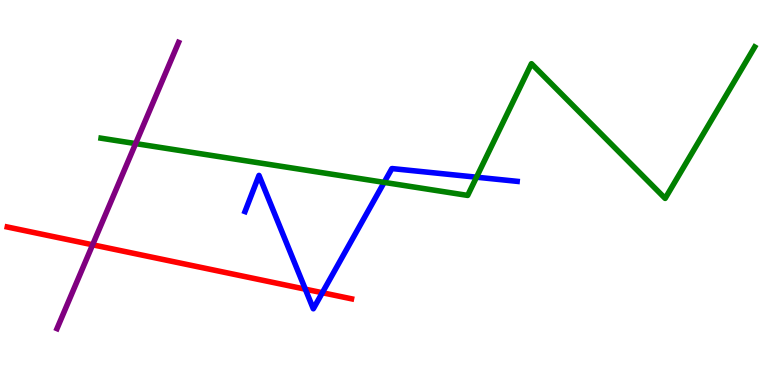[{'lines': ['blue', 'red'], 'intersections': [{'x': 3.94, 'y': 2.49}, {'x': 4.16, 'y': 2.4}]}, {'lines': ['green', 'red'], 'intersections': []}, {'lines': ['purple', 'red'], 'intersections': [{'x': 1.2, 'y': 3.64}]}, {'lines': ['blue', 'green'], 'intersections': [{'x': 4.96, 'y': 5.26}, {'x': 6.15, 'y': 5.4}]}, {'lines': ['blue', 'purple'], 'intersections': []}, {'lines': ['green', 'purple'], 'intersections': [{'x': 1.75, 'y': 6.27}]}]